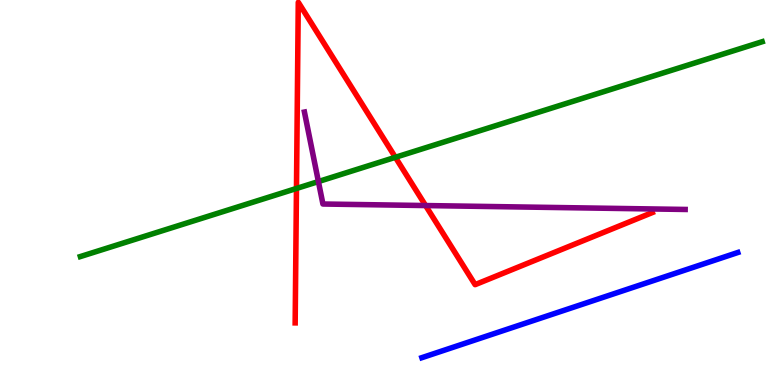[{'lines': ['blue', 'red'], 'intersections': []}, {'lines': ['green', 'red'], 'intersections': [{'x': 3.83, 'y': 5.1}, {'x': 5.1, 'y': 5.91}]}, {'lines': ['purple', 'red'], 'intersections': [{'x': 5.49, 'y': 4.66}]}, {'lines': ['blue', 'green'], 'intersections': []}, {'lines': ['blue', 'purple'], 'intersections': []}, {'lines': ['green', 'purple'], 'intersections': [{'x': 4.11, 'y': 5.28}]}]